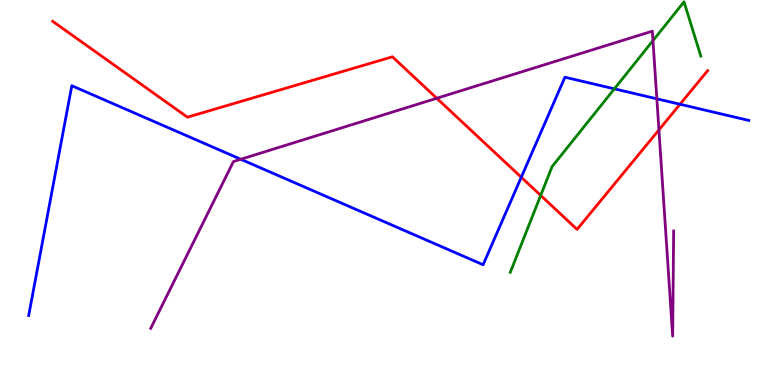[{'lines': ['blue', 'red'], 'intersections': [{'x': 6.73, 'y': 5.4}, {'x': 8.77, 'y': 7.29}]}, {'lines': ['green', 'red'], 'intersections': [{'x': 6.98, 'y': 4.92}]}, {'lines': ['purple', 'red'], 'intersections': [{'x': 5.64, 'y': 7.45}, {'x': 8.5, 'y': 6.63}]}, {'lines': ['blue', 'green'], 'intersections': [{'x': 7.93, 'y': 7.69}]}, {'lines': ['blue', 'purple'], 'intersections': [{'x': 3.11, 'y': 5.86}, {'x': 8.48, 'y': 7.43}]}, {'lines': ['green', 'purple'], 'intersections': [{'x': 8.43, 'y': 8.95}]}]